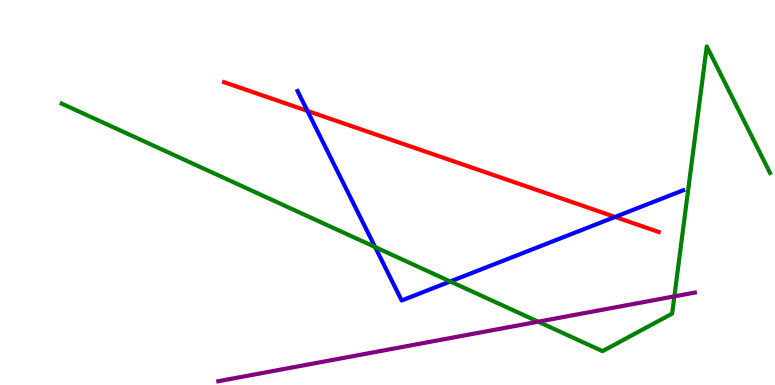[{'lines': ['blue', 'red'], 'intersections': [{'x': 3.97, 'y': 7.12}, {'x': 7.94, 'y': 4.37}]}, {'lines': ['green', 'red'], 'intersections': []}, {'lines': ['purple', 'red'], 'intersections': []}, {'lines': ['blue', 'green'], 'intersections': [{'x': 4.84, 'y': 3.58}, {'x': 5.81, 'y': 2.69}]}, {'lines': ['blue', 'purple'], 'intersections': []}, {'lines': ['green', 'purple'], 'intersections': [{'x': 6.94, 'y': 1.64}, {'x': 8.7, 'y': 2.3}]}]